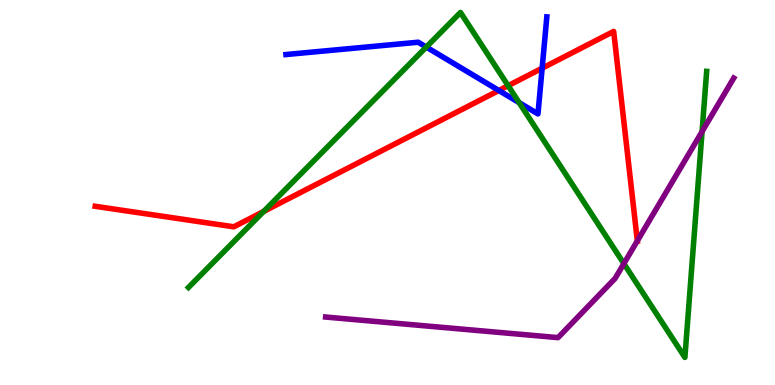[{'lines': ['blue', 'red'], 'intersections': [{'x': 6.44, 'y': 7.65}, {'x': 7.0, 'y': 8.23}]}, {'lines': ['green', 'red'], 'intersections': [{'x': 3.4, 'y': 4.51}, {'x': 6.56, 'y': 7.77}]}, {'lines': ['purple', 'red'], 'intersections': [{'x': 8.22, 'y': 3.74}]}, {'lines': ['blue', 'green'], 'intersections': [{'x': 5.5, 'y': 8.78}, {'x': 6.7, 'y': 7.33}]}, {'lines': ['blue', 'purple'], 'intersections': []}, {'lines': ['green', 'purple'], 'intersections': [{'x': 8.05, 'y': 3.15}, {'x': 9.06, 'y': 6.58}]}]